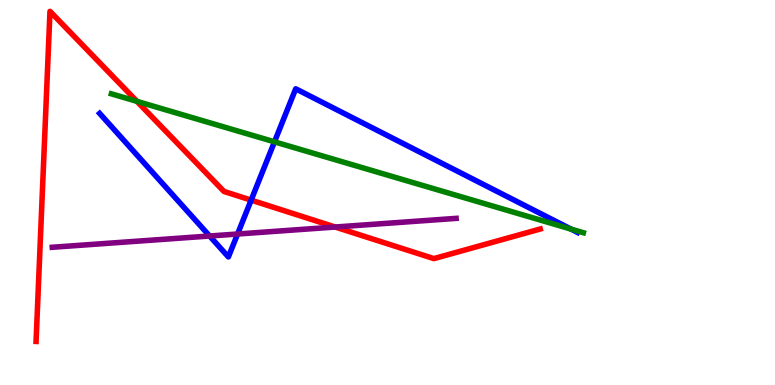[{'lines': ['blue', 'red'], 'intersections': [{'x': 3.24, 'y': 4.8}]}, {'lines': ['green', 'red'], 'intersections': [{'x': 1.77, 'y': 7.37}]}, {'lines': ['purple', 'red'], 'intersections': [{'x': 4.32, 'y': 4.1}]}, {'lines': ['blue', 'green'], 'intersections': [{'x': 3.54, 'y': 6.32}, {'x': 7.37, 'y': 4.05}]}, {'lines': ['blue', 'purple'], 'intersections': [{'x': 2.7, 'y': 3.87}, {'x': 3.07, 'y': 3.92}]}, {'lines': ['green', 'purple'], 'intersections': []}]